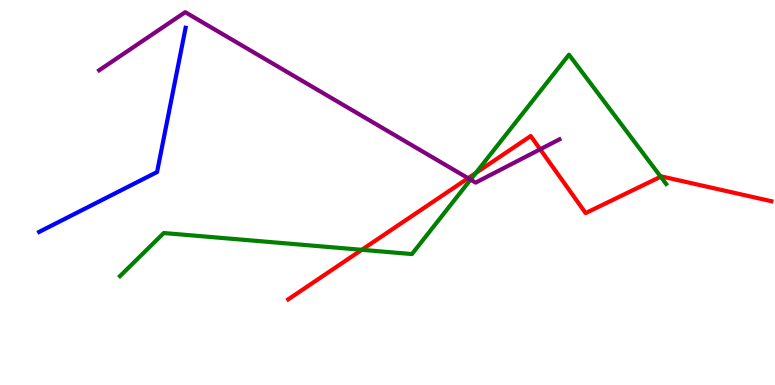[{'lines': ['blue', 'red'], 'intersections': []}, {'lines': ['green', 'red'], 'intersections': [{'x': 4.67, 'y': 3.51}, {'x': 6.14, 'y': 5.51}, {'x': 8.53, 'y': 5.41}]}, {'lines': ['purple', 'red'], 'intersections': [{'x': 6.04, 'y': 5.37}, {'x': 6.97, 'y': 6.12}]}, {'lines': ['blue', 'green'], 'intersections': []}, {'lines': ['blue', 'purple'], 'intersections': []}, {'lines': ['green', 'purple'], 'intersections': [{'x': 6.07, 'y': 5.33}]}]